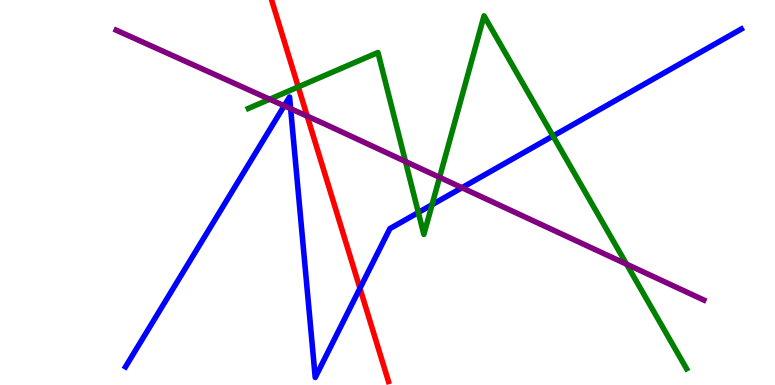[{'lines': ['blue', 'red'], 'intersections': [{'x': 4.64, 'y': 2.51}]}, {'lines': ['green', 'red'], 'intersections': [{'x': 3.85, 'y': 7.74}]}, {'lines': ['purple', 'red'], 'intersections': [{'x': 3.96, 'y': 6.98}]}, {'lines': ['blue', 'green'], 'intersections': [{'x': 5.4, 'y': 4.48}, {'x': 5.57, 'y': 4.68}, {'x': 7.14, 'y': 6.47}]}, {'lines': ['blue', 'purple'], 'intersections': [{'x': 3.67, 'y': 7.25}, {'x': 3.75, 'y': 7.18}, {'x': 5.96, 'y': 5.12}]}, {'lines': ['green', 'purple'], 'intersections': [{'x': 3.48, 'y': 7.42}, {'x': 5.23, 'y': 5.81}, {'x': 5.67, 'y': 5.39}, {'x': 8.08, 'y': 3.14}]}]